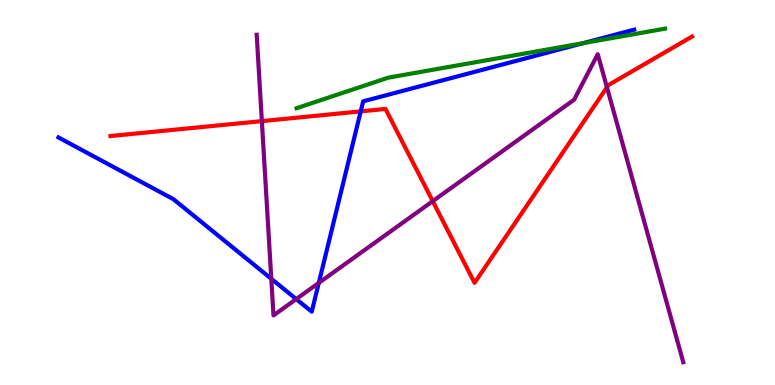[{'lines': ['blue', 'red'], 'intersections': [{'x': 4.65, 'y': 7.11}]}, {'lines': ['green', 'red'], 'intersections': []}, {'lines': ['purple', 'red'], 'intersections': [{'x': 3.38, 'y': 6.85}, {'x': 5.58, 'y': 4.77}, {'x': 7.83, 'y': 7.73}]}, {'lines': ['blue', 'green'], 'intersections': [{'x': 7.53, 'y': 8.88}]}, {'lines': ['blue', 'purple'], 'intersections': [{'x': 3.5, 'y': 2.76}, {'x': 3.82, 'y': 2.23}, {'x': 4.11, 'y': 2.65}]}, {'lines': ['green', 'purple'], 'intersections': []}]